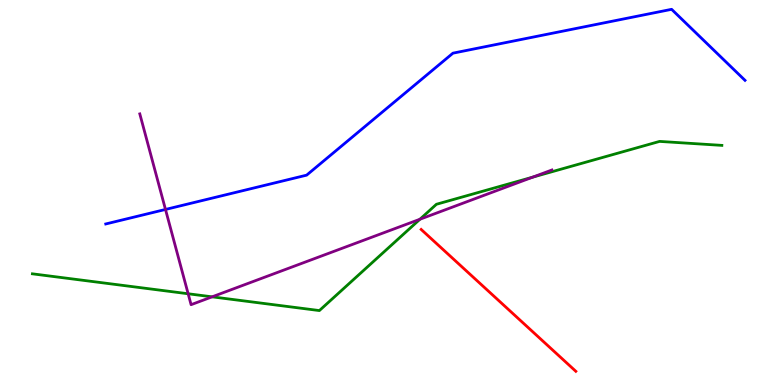[{'lines': ['blue', 'red'], 'intersections': []}, {'lines': ['green', 'red'], 'intersections': []}, {'lines': ['purple', 'red'], 'intersections': []}, {'lines': ['blue', 'green'], 'intersections': []}, {'lines': ['blue', 'purple'], 'intersections': [{'x': 2.14, 'y': 4.56}]}, {'lines': ['green', 'purple'], 'intersections': [{'x': 2.43, 'y': 2.37}, {'x': 2.74, 'y': 2.29}, {'x': 5.42, 'y': 4.31}, {'x': 6.87, 'y': 5.4}]}]